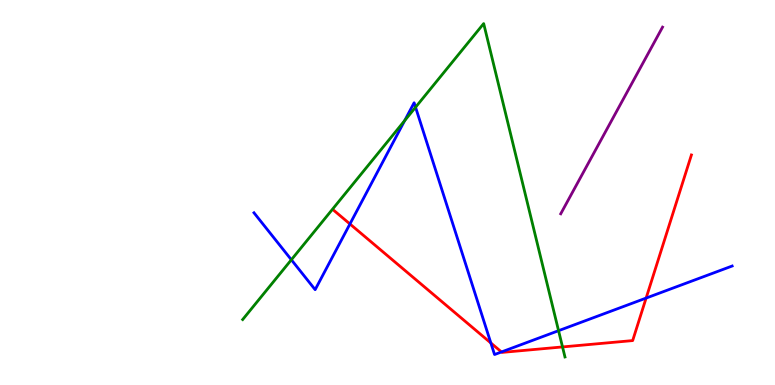[{'lines': ['blue', 'red'], 'intersections': [{'x': 4.52, 'y': 4.18}, {'x': 6.33, 'y': 1.09}, {'x': 6.47, 'y': 0.858}, {'x': 8.34, 'y': 2.26}]}, {'lines': ['green', 'red'], 'intersections': [{'x': 7.26, 'y': 0.989}]}, {'lines': ['purple', 'red'], 'intersections': []}, {'lines': ['blue', 'green'], 'intersections': [{'x': 3.76, 'y': 3.25}, {'x': 5.22, 'y': 6.87}, {'x': 5.36, 'y': 7.21}, {'x': 7.21, 'y': 1.41}]}, {'lines': ['blue', 'purple'], 'intersections': []}, {'lines': ['green', 'purple'], 'intersections': []}]